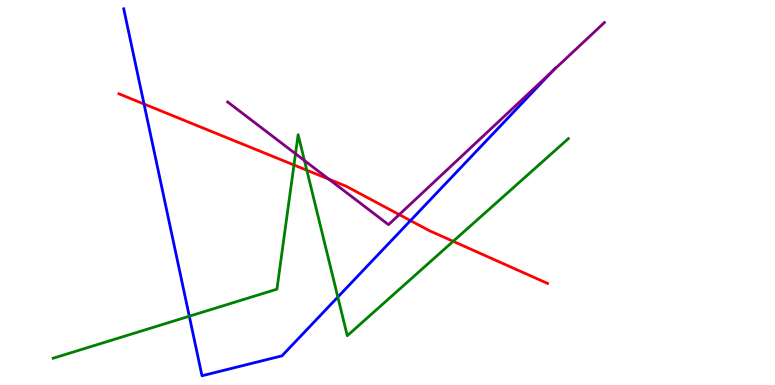[{'lines': ['blue', 'red'], 'intersections': [{'x': 1.86, 'y': 7.3}, {'x': 5.3, 'y': 4.27}]}, {'lines': ['green', 'red'], 'intersections': [{'x': 3.79, 'y': 5.71}, {'x': 3.96, 'y': 5.58}, {'x': 5.85, 'y': 3.73}]}, {'lines': ['purple', 'red'], 'intersections': [{'x': 4.24, 'y': 5.35}, {'x': 5.15, 'y': 4.43}]}, {'lines': ['blue', 'green'], 'intersections': [{'x': 2.44, 'y': 1.79}, {'x': 4.36, 'y': 2.28}]}, {'lines': ['blue', 'purple'], 'intersections': [{'x': 7.12, 'y': 8.14}]}, {'lines': ['green', 'purple'], 'intersections': [{'x': 3.81, 'y': 6.01}, {'x': 3.93, 'y': 5.83}]}]